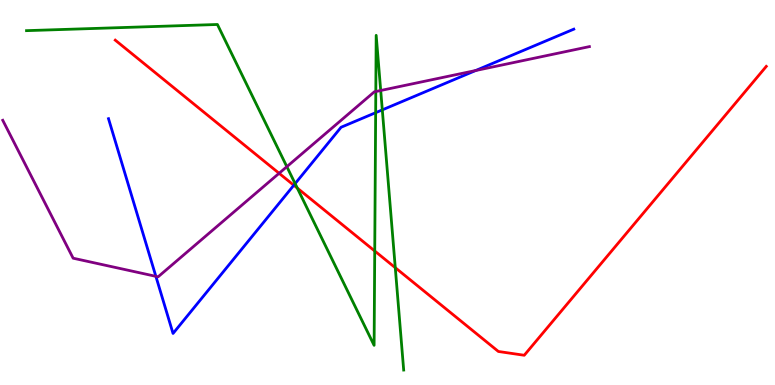[{'lines': ['blue', 'red'], 'intersections': [{'x': 3.79, 'y': 5.19}]}, {'lines': ['green', 'red'], 'intersections': [{'x': 3.84, 'y': 5.11}, {'x': 4.84, 'y': 3.48}, {'x': 5.1, 'y': 3.05}]}, {'lines': ['purple', 'red'], 'intersections': [{'x': 3.6, 'y': 5.5}]}, {'lines': ['blue', 'green'], 'intersections': [{'x': 3.81, 'y': 5.23}, {'x': 4.85, 'y': 7.07}, {'x': 4.93, 'y': 7.15}]}, {'lines': ['blue', 'purple'], 'intersections': [{'x': 2.01, 'y': 2.82}, {'x': 6.14, 'y': 8.17}]}, {'lines': ['green', 'purple'], 'intersections': [{'x': 3.7, 'y': 5.67}, {'x': 4.85, 'y': 7.62}, {'x': 4.91, 'y': 7.65}]}]